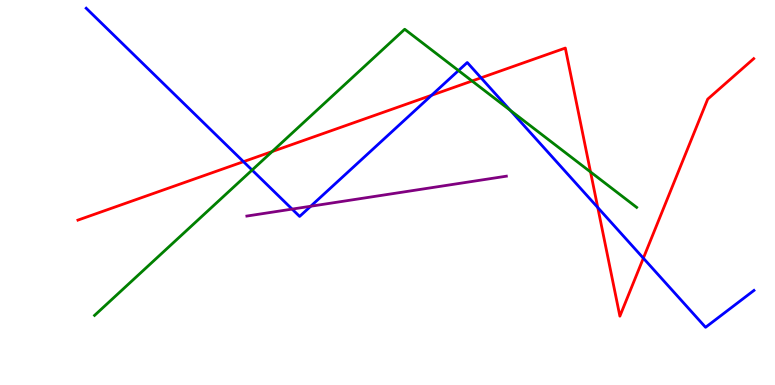[{'lines': ['blue', 'red'], 'intersections': [{'x': 3.14, 'y': 5.8}, {'x': 5.57, 'y': 7.53}, {'x': 6.21, 'y': 7.98}, {'x': 7.71, 'y': 4.61}, {'x': 8.3, 'y': 3.29}]}, {'lines': ['green', 'red'], 'intersections': [{'x': 3.51, 'y': 6.06}, {'x': 6.09, 'y': 7.9}, {'x': 7.62, 'y': 5.53}]}, {'lines': ['purple', 'red'], 'intersections': []}, {'lines': ['blue', 'green'], 'intersections': [{'x': 3.25, 'y': 5.58}, {'x': 5.92, 'y': 8.17}, {'x': 6.58, 'y': 7.13}]}, {'lines': ['blue', 'purple'], 'intersections': [{'x': 3.77, 'y': 4.57}, {'x': 4.01, 'y': 4.64}]}, {'lines': ['green', 'purple'], 'intersections': []}]